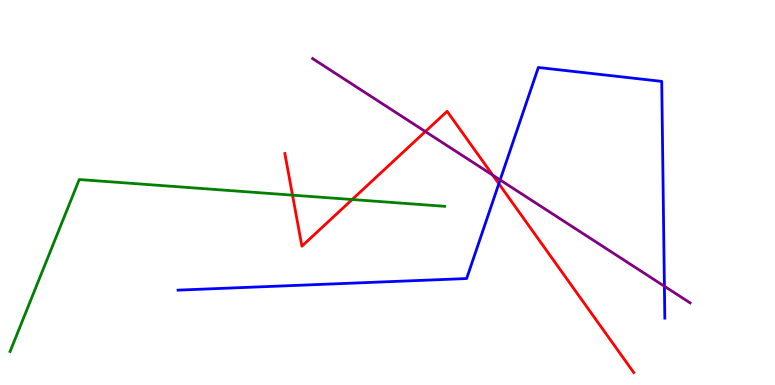[{'lines': ['blue', 'red'], 'intersections': [{'x': 6.44, 'y': 5.23}]}, {'lines': ['green', 'red'], 'intersections': [{'x': 3.77, 'y': 4.93}, {'x': 4.54, 'y': 4.82}]}, {'lines': ['purple', 'red'], 'intersections': [{'x': 5.49, 'y': 6.58}, {'x': 6.36, 'y': 5.45}]}, {'lines': ['blue', 'green'], 'intersections': []}, {'lines': ['blue', 'purple'], 'intersections': [{'x': 6.45, 'y': 5.33}, {'x': 8.57, 'y': 2.57}]}, {'lines': ['green', 'purple'], 'intersections': []}]